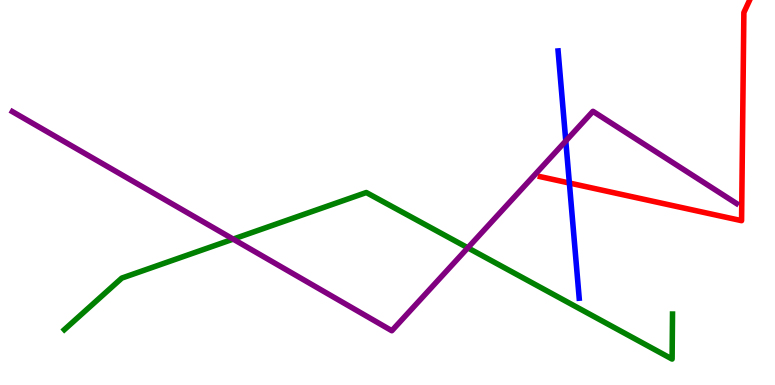[{'lines': ['blue', 'red'], 'intersections': [{'x': 7.35, 'y': 5.25}]}, {'lines': ['green', 'red'], 'intersections': []}, {'lines': ['purple', 'red'], 'intersections': []}, {'lines': ['blue', 'green'], 'intersections': []}, {'lines': ['blue', 'purple'], 'intersections': [{'x': 7.3, 'y': 6.34}]}, {'lines': ['green', 'purple'], 'intersections': [{'x': 3.01, 'y': 3.79}, {'x': 6.04, 'y': 3.56}]}]